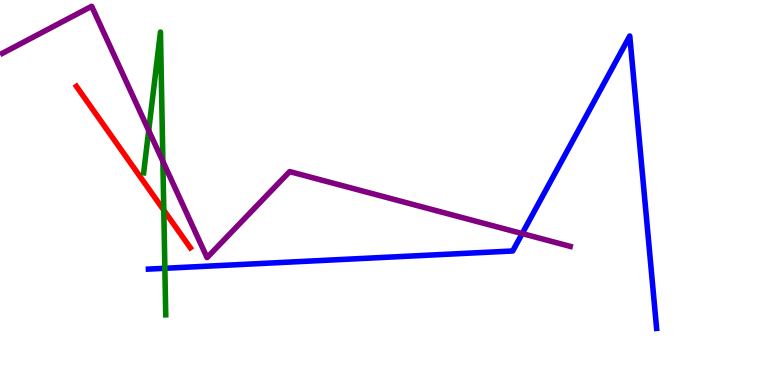[{'lines': ['blue', 'red'], 'intersections': []}, {'lines': ['green', 'red'], 'intersections': [{'x': 2.11, 'y': 4.54}]}, {'lines': ['purple', 'red'], 'intersections': []}, {'lines': ['blue', 'green'], 'intersections': [{'x': 2.13, 'y': 3.03}]}, {'lines': ['blue', 'purple'], 'intersections': [{'x': 6.74, 'y': 3.93}]}, {'lines': ['green', 'purple'], 'intersections': [{'x': 1.92, 'y': 6.61}, {'x': 2.1, 'y': 5.81}]}]